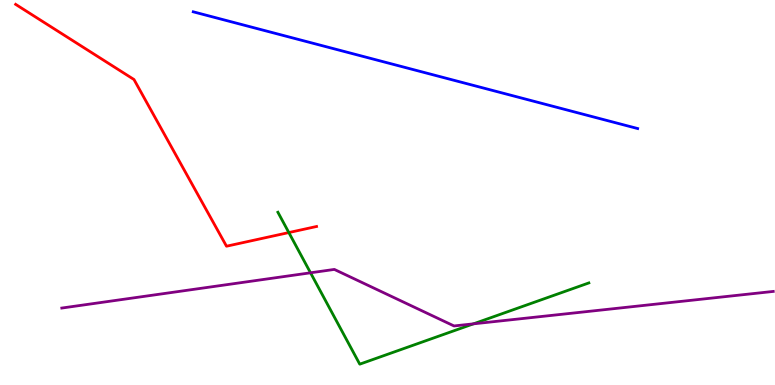[{'lines': ['blue', 'red'], 'intersections': []}, {'lines': ['green', 'red'], 'intersections': [{'x': 3.73, 'y': 3.96}]}, {'lines': ['purple', 'red'], 'intersections': []}, {'lines': ['blue', 'green'], 'intersections': []}, {'lines': ['blue', 'purple'], 'intersections': []}, {'lines': ['green', 'purple'], 'intersections': [{'x': 4.01, 'y': 2.91}, {'x': 6.11, 'y': 1.59}]}]